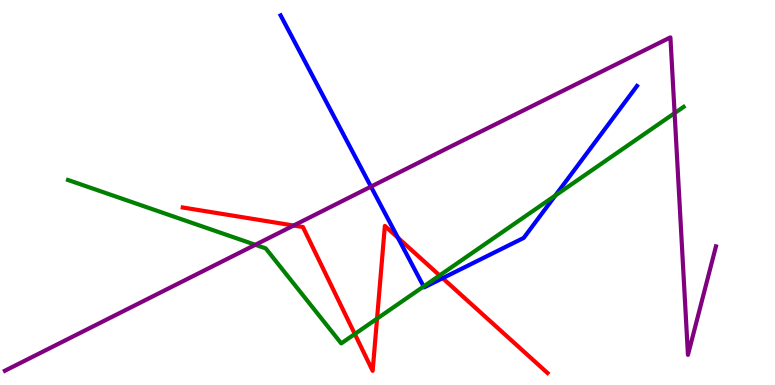[{'lines': ['blue', 'red'], 'intersections': [{'x': 5.13, 'y': 3.83}, {'x': 5.71, 'y': 2.77}]}, {'lines': ['green', 'red'], 'intersections': [{'x': 4.58, 'y': 1.32}, {'x': 4.87, 'y': 1.72}, {'x': 5.67, 'y': 2.85}]}, {'lines': ['purple', 'red'], 'intersections': [{'x': 3.79, 'y': 4.14}]}, {'lines': ['blue', 'green'], 'intersections': [{'x': 5.47, 'y': 2.56}, {'x': 7.17, 'y': 4.92}]}, {'lines': ['blue', 'purple'], 'intersections': [{'x': 4.79, 'y': 5.15}]}, {'lines': ['green', 'purple'], 'intersections': [{'x': 3.29, 'y': 3.64}, {'x': 8.7, 'y': 7.06}]}]